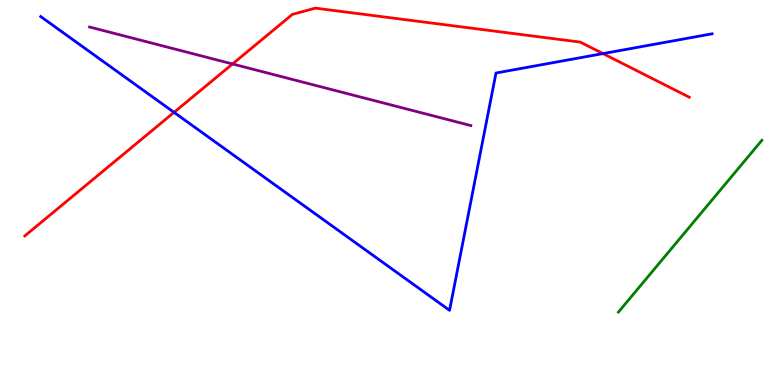[{'lines': ['blue', 'red'], 'intersections': [{'x': 2.25, 'y': 7.08}, {'x': 7.78, 'y': 8.61}]}, {'lines': ['green', 'red'], 'intersections': []}, {'lines': ['purple', 'red'], 'intersections': [{'x': 3.0, 'y': 8.34}]}, {'lines': ['blue', 'green'], 'intersections': []}, {'lines': ['blue', 'purple'], 'intersections': []}, {'lines': ['green', 'purple'], 'intersections': []}]